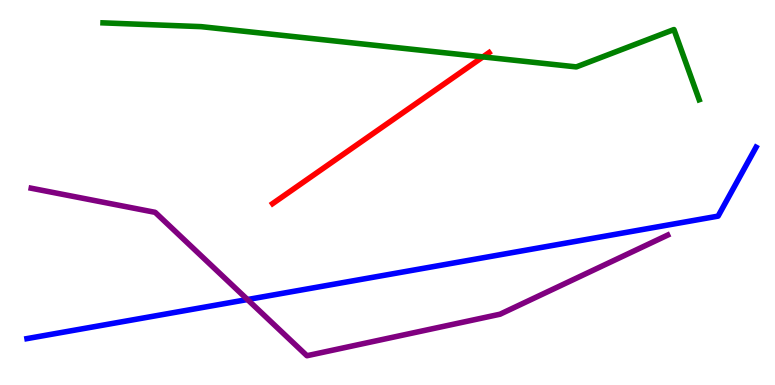[{'lines': ['blue', 'red'], 'intersections': []}, {'lines': ['green', 'red'], 'intersections': [{'x': 6.23, 'y': 8.52}]}, {'lines': ['purple', 'red'], 'intersections': []}, {'lines': ['blue', 'green'], 'intersections': []}, {'lines': ['blue', 'purple'], 'intersections': [{'x': 3.19, 'y': 2.22}]}, {'lines': ['green', 'purple'], 'intersections': []}]